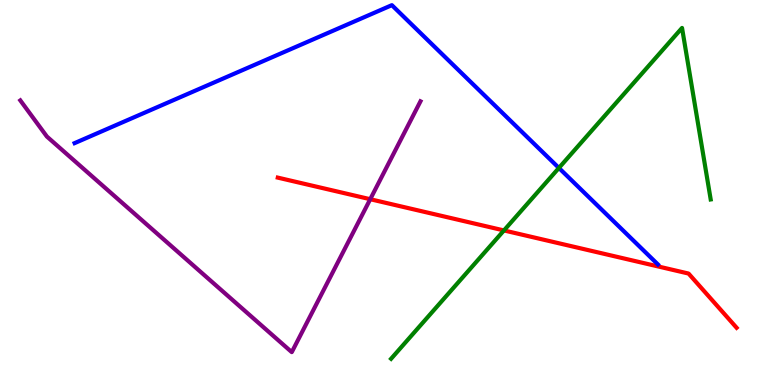[{'lines': ['blue', 'red'], 'intersections': []}, {'lines': ['green', 'red'], 'intersections': [{'x': 6.5, 'y': 4.01}]}, {'lines': ['purple', 'red'], 'intersections': [{'x': 4.78, 'y': 4.83}]}, {'lines': ['blue', 'green'], 'intersections': [{'x': 7.21, 'y': 5.64}]}, {'lines': ['blue', 'purple'], 'intersections': []}, {'lines': ['green', 'purple'], 'intersections': []}]